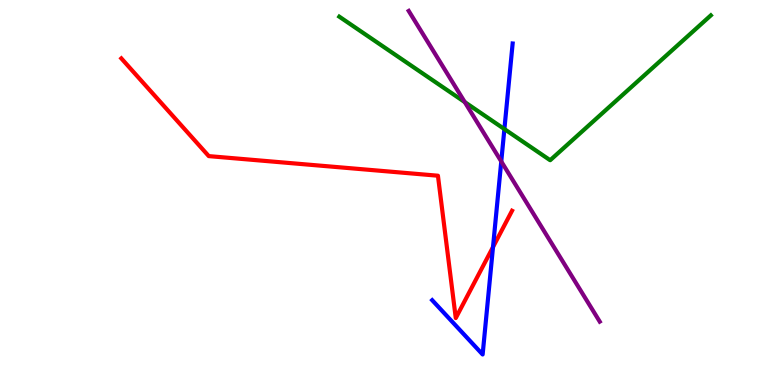[{'lines': ['blue', 'red'], 'intersections': [{'x': 6.36, 'y': 3.58}]}, {'lines': ['green', 'red'], 'intersections': []}, {'lines': ['purple', 'red'], 'intersections': []}, {'lines': ['blue', 'green'], 'intersections': [{'x': 6.51, 'y': 6.65}]}, {'lines': ['blue', 'purple'], 'intersections': [{'x': 6.47, 'y': 5.81}]}, {'lines': ['green', 'purple'], 'intersections': [{'x': 6.0, 'y': 7.35}]}]